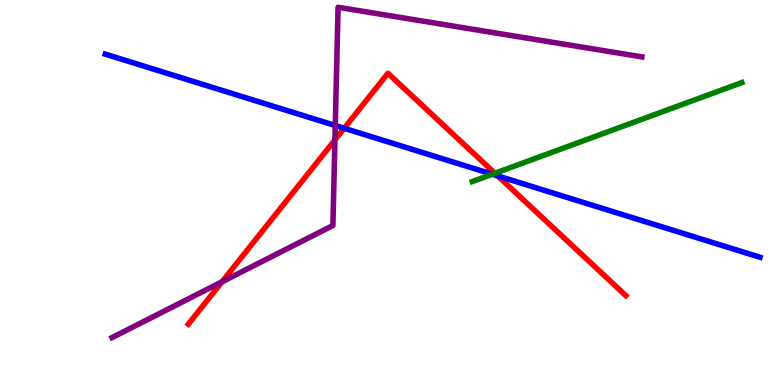[{'lines': ['blue', 'red'], 'intersections': [{'x': 4.44, 'y': 6.67}, {'x': 6.42, 'y': 5.43}]}, {'lines': ['green', 'red'], 'intersections': [{'x': 6.39, 'y': 5.5}]}, {'lines': ['purple', 'red'], 'intersections': [{'x': 2.87, 'y': 2.68}, {'x': 4.32, 'y': 6.37}]}, {'lines': ['blue', 'green'], 'intersections': [{'x': 6.35, 'y': 5.47}]}, {'lines': ['blue', 'purple'], 'intersections': [{'x': 4.33, 'y': 6.74}]}, {'lines': ['green', 'purple'], 'intersections': []}]